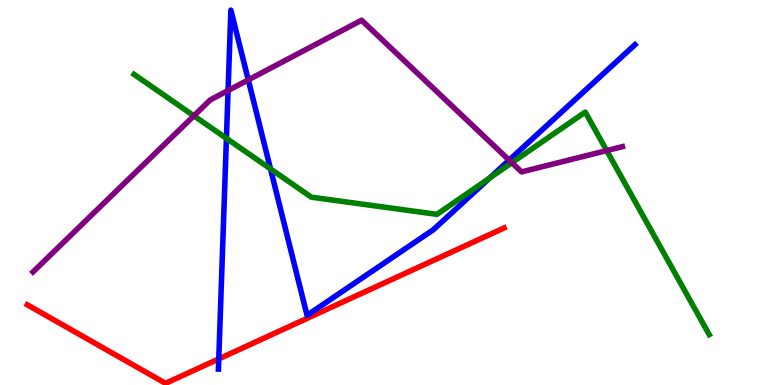[{'lines': ['blue', 'red'], 'intersections': [{'x': 2.82, 'y': 0.678}]}, {'lines': ['green', 'red'], 'intersections': []}, {'lines': ['purple', 'red'], 'intersections': []}, {'lines': ['blue', 'green'], 'intersections': [{'x': 2.92, 'y': 6.41}, {'x': 3.49, 'y': 5.61}, {'x': 6.32, 'y': 5.38}]}, {'lines': ['blue', 'purple'], 'intersections': [{'x': 2.94, 'y': 7.65}, {'x': 3.2, 'y': 7.93}, {'x': 6.57, 'y': 5.84}]}, {'lines': ['green', 'purple'], 'intersections': [{'x': 2.5, 'y': 6.99}, {'x': 6.6, 'y': 5.77}, {'x': 7.83, 'y': 6.09}]}]